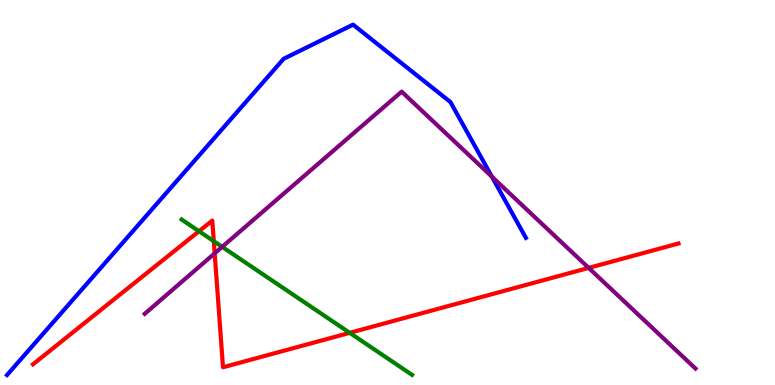[{'lines': ['blue', 'red'], 'intersections': []}, {'lines': ['green', 'red'], 'intersections': [{'x': 2.57, 'y': 3.99}, {'x': 2.76, 'y': 3.73}, {'x': 4.51, 'y': 1.35}]}, {'lines': ['purple', 'red'], 'intersections': [{'x': 2.77, 'y': 3.42}, {'x': 7.6, 'y': 3.04}]}, {'lines': ['blue', 'green'], 'intersections': []}, {'lines': ['blue', 'purple'], 'intersections': [{'x': 6.35, 'y': 5.41}]}, {'lines': ['green', 'purple'], 'intersections': [{'x': 2.87, 'y': 3.59}]}]